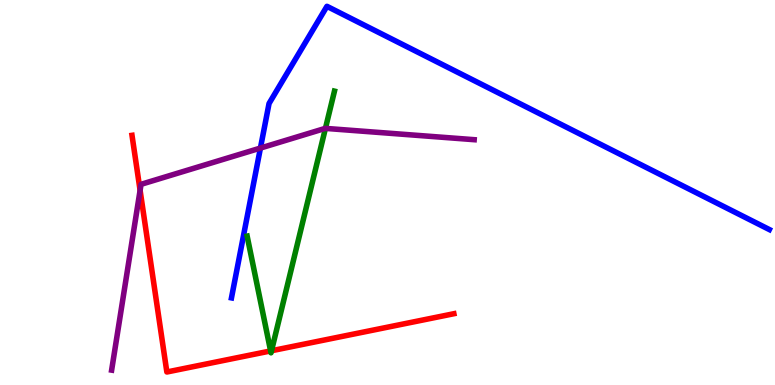[{'lines': ['blue', 'red'], 'intersections': []}, {'lines': ['green', 'red'], 'intersections': [{'x': 3.49, 'y': 0.885}, {'x': 3.5, 'y': 0.89}]}, {'lines': ['purple', 'red'], 'intersections': [{'x': 1.81, 'y': 5.06}]}, {'lines': ['blue', 'green'], 'intersections': []}, {'lines': ['blue', 'purple'], 'intersections': [{'x': 3.36, 'y': 6.15}]}, {'lines': ['green', 'purple'], 'intersections': [{'x': 4.2, 'y': 6.67}]}]